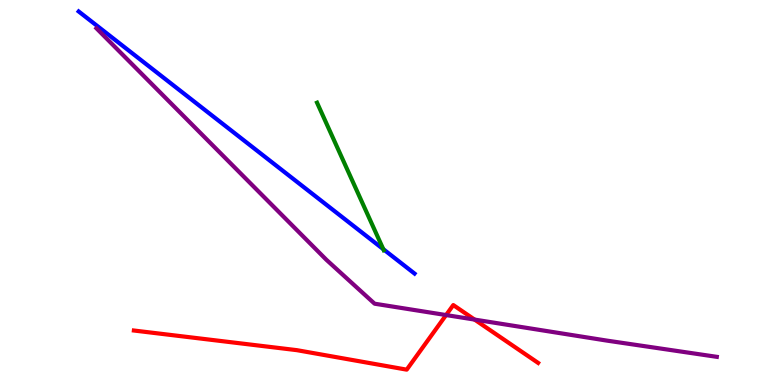[{'lines': ['blue', 'red'], 'intersections': []}, {'lines': ['green', 'red'], 'intersections': []}, {'lines': ['purple', 'red'], 'intersections': [{'x': 5.76, 'y': 1.82}, {'x': 6.12, 'y': 1.7}]}, {'lines': ['blue', 'green'], 'intersections': [{'x': 4.95, 'y': 3.53}]}, {'lines': ['blue', 'purple'], 'intersections': []}, {'lines': ['green', 'purple'], 'intersections': []}]